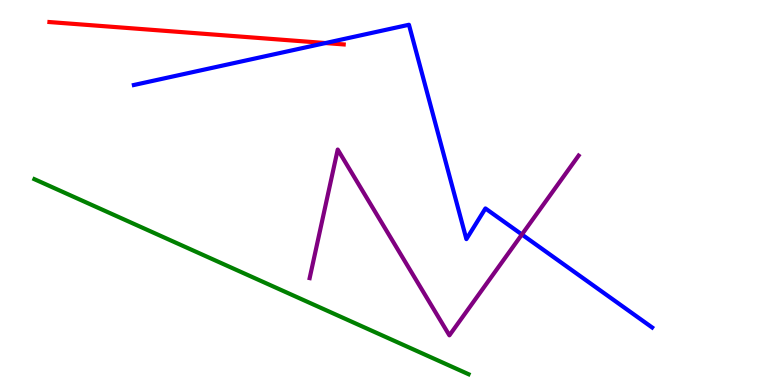[{'lines': ['blue', 'red'], 'intersections': [{'x': 4.2, 'y': 8.88}]}, {'lines': ['green', 'red'], 'intersections': []}, {'lines': ['purple', 'red'], 'intersections': []}, {'lines': ['blue', 'green'], 'intersections': []}, {'lines': ['blue', 'purple'], 'intersections': [{'x': 6.73, 'y': 3.91}]}, {'lines': ['green', 'purple'], 'intersections': []}]